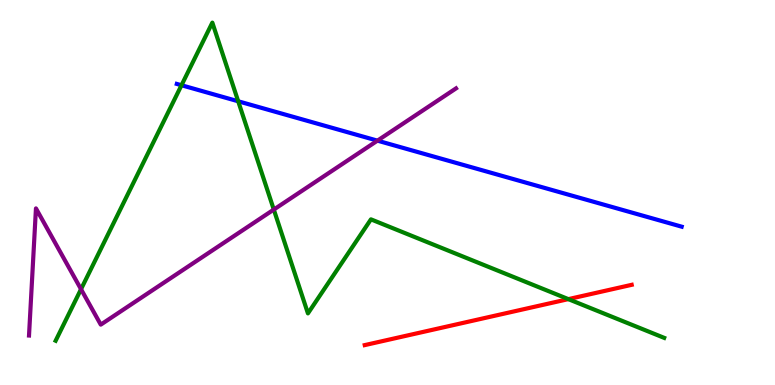[{'lines': ['blue', 'red'], 'intersections': []}, {'lines': ['green', 'red'], 'intersections': [{'x': 7.33, 'y': 2.23}]}, {'lines': ['purple', 'red'], 'intersections': []}, {'lines': ['blue', 'green'], 'intersections': [{'x': 2.34, 'y': 7.79}, {'x': 3.07, 'y': 7.37}]}, {'lines': ['blue', 'purple'], 'intersections': [{'x': 4.87, 'y': 6.35}]}, {'lines': ['green', 'purple'], 'intersections': [{'x': 1.05, 'y': 2.49}, {'x': 3.53, 'y': 4.56}]}]